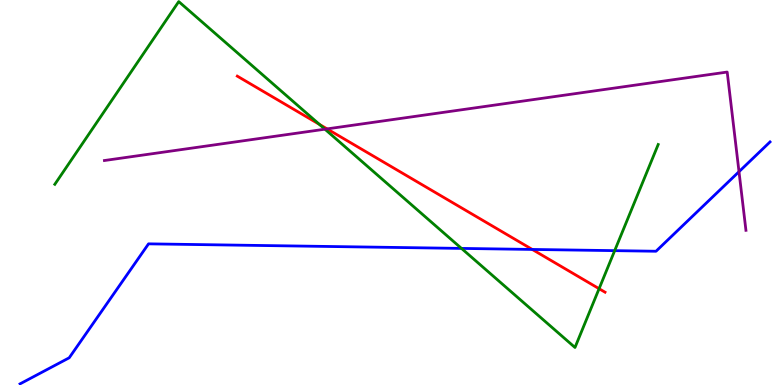[{'lines': ['blue', 'red'], 'intersections': [{'x': 6.87, 'y': 3.52}]}, {'lines': ['green', 'red'], 'intersections': [{'x': 4.12, 'y': 6.77}, {'x': 7.73, 'y': 2.5}]}, {'lines': ['purple', 'red'], 'intersections': [{'x': 4.22, 'y': 6.65}]}, {'lines': ['blue', 'green'], 'intersections': [{'x': 5.95, 'y': 3.55}, {'x': 7.93, 'y': 3.49}]}, {'lines': ['blue', 'purple'], 'intersections': [{'x': 9.54, 'y': 5.54}]}, {'lines': ['green', 'purple'], 'intersections': [{'x': 4.19, 'y': 6.64}]}]